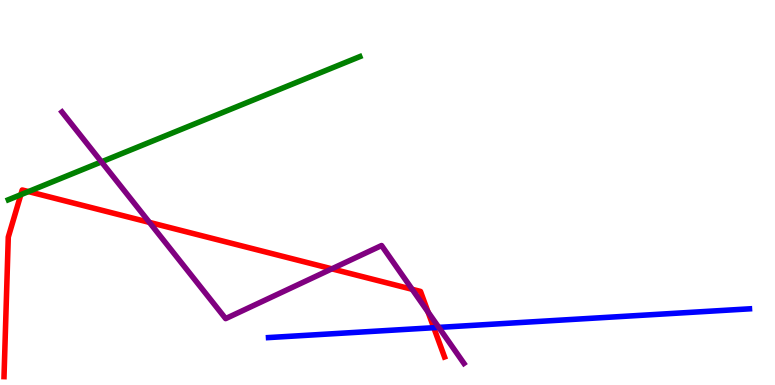[{'lines': ['blue', 'red'], 'intersections': [{'x': 5.6, 'y': 1.49}]}, {'lines': ['green', 'red'], 'intersections': [{'x': 0.269, 'y': 4.94}, {'x': 0.367, 'y': 5.02}]}, {'lines': ['purple', 'red'], 'intersections': [{'x': 1.93, 'y': 4.22}, {'x': 4.28, 'y': 3.02}, {'x': 5.32, 'y': 2.49}, {'x': 5.52, 'y': 1.9}]}, {'lines': ['blue', 'green'], 'intersections': []}, {'lines': ['blue', 'purple'], 'intersections': [{'x': 5.66, 'y': 1.5}]}, {'lines': ['green', 'purple'], 'intersections': [{'x': 1.31, 'y': 5.8}]}]